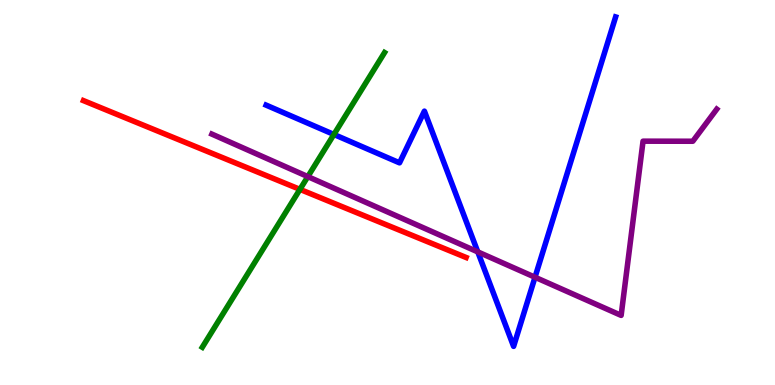[{'lines': ['blue', 'red'], 'intersections': []}, {'lines': ['green', 'red'], 'intersections': [{'x': 3.87, 'y': 5.08}]}, {'lines': ['purple', 'red'], 'intersections': []}, {'lines': ['blue', 'green'], 'intersections': [{'x': 4.31, 'y': 6.51}]}, {'lines': ['blue', 'purple'], 'intersections': [{'x': 6.16, 'y': 3.46}, {'x': 6.9, 'y': 2.8}]}, {'lines': ['green', 'purple'], 'intersections': [{'x': 3.97, 'y': 5.41}]}]